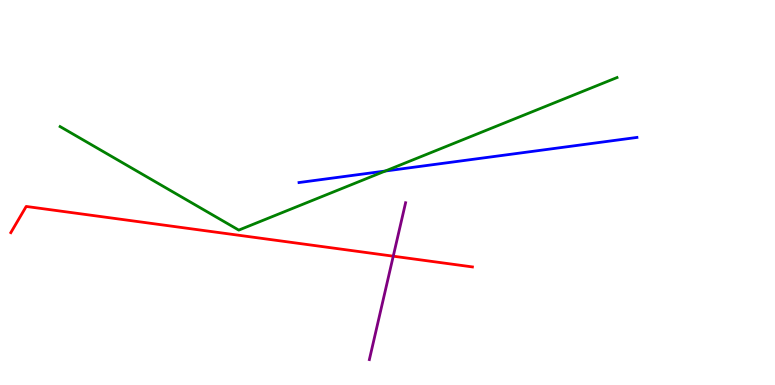[{'lines': ['blue', 'red'], 'intersections': []}, {'lines': ['green', 'red'], 'intersections': []}, {'lines': ['purple', 'red'], 'intersections': [{'x': 5.07, 'y': 3.35}]}, {'lines': ['blue', 'green'], 'intersections': [{'x': 4.97, 'y': 5.56}]}, {'lines': ['blue', 'purple'], 'intersections': []}, {'lines': ['green', 'purple'], 'intersections': []}]